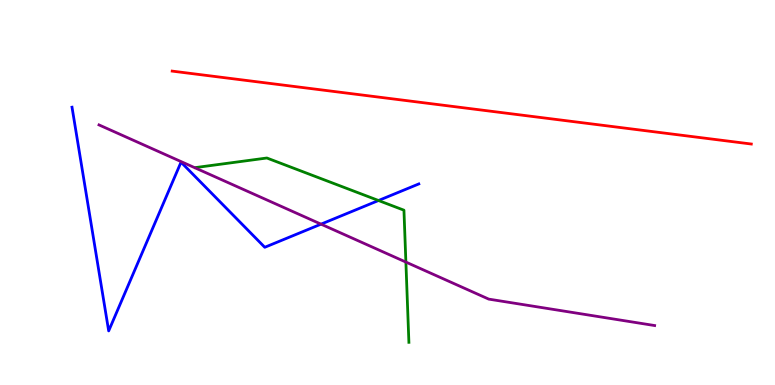[{'lines': ['blue', 'red'], 'intersections': []}, {'lines': ['green', 'red'], 'intersections': []}, {'lines': ['purple', 'red'], 'intersections': []}, {'lines': ['blue', 'green'], 'intersections': [{'x': 4.88, 'y': 4.79}]}, {'lines': ['blue', 'purple'], 'intersections': [{'x': 4.14, 'y': 4.18}]}, {'lines': ['green', 'purple'], 'intersections': [{'x': 5.24, 'y': 3.19}]}]